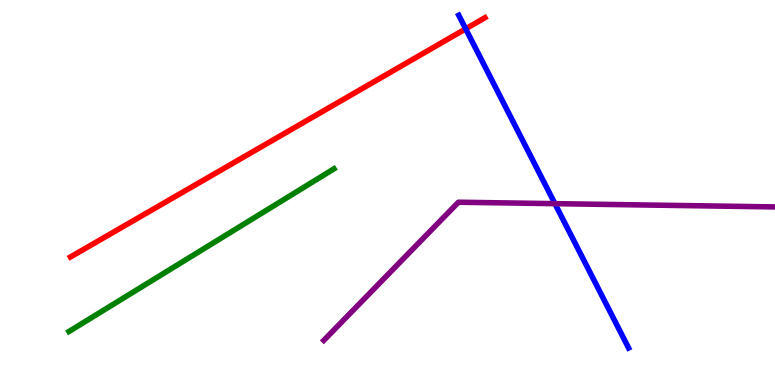[{'lines': ['blue', 'red'], 'intersections': [{'x': 6.01, 'y': 9.25}]}, {'lines': ['green', 'red'], 'intersections': []}, {'lines': ['purple', 'red'], 'intersections': []}, {'lines': ['blue', 'green'], 'intersections': []}, {'lines': ['blue', 'purple'], 'intersections': [{'x': 7.16, 'y': 4.71}]}, {'lines': ['green', 'purple'], 'intersections': []}]